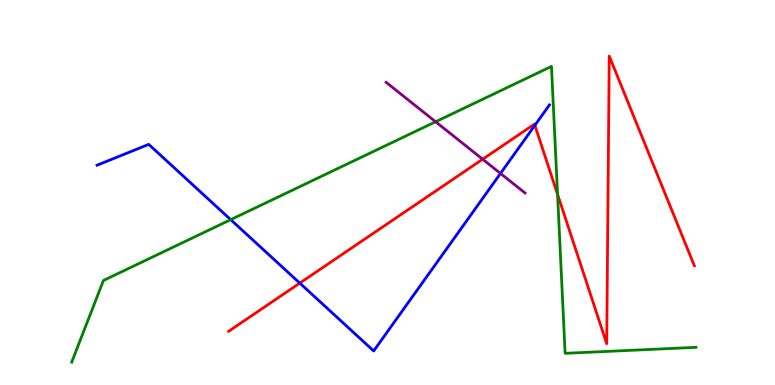[{'lines': ['blue', 'red'], 'intersections': [{'x': 3.87, 'y': 2.65}, {'x': 6.9, 'y': 6.74}]}, {'lines': ['green', 'red'], 'intersections': [{'x': 7.19, 'y': 4.95}]}, {'lines': ['purple', 'red'], 'intersections': [{'x': 6.23, 'y': 5.86}]}, {'lines': ['blue', 'green'], 'intersections': [{'x': 2.98, 'y': 4.29}]}, {'lines': ['blue', 'purple'], 'intersections': [{'x': 6.46, 'y': 5.5}]}, {'lines': ['green', 'purple'], 'intersections': [{'x': 5.62, 'y': 6.84}]}]